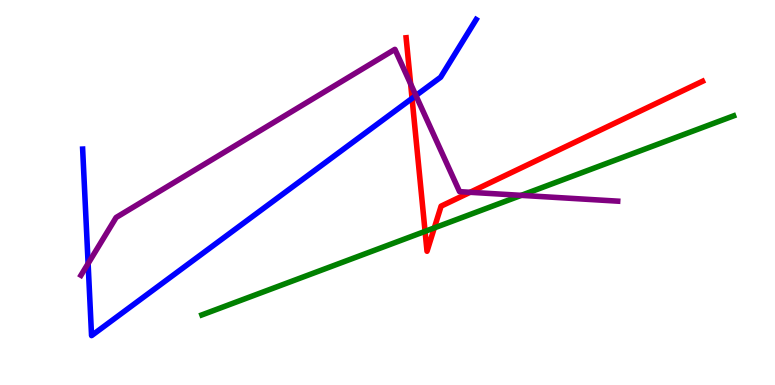[{'lines': ['blue', 'red'], 'intersections': [{'x': 5.32, 'y': 7.44}]}, {'lines': ['green', 'red'], 'intersections': [{'x': 5.48, 'y': 3.99}, {'x': 5.6, 'y': 4.08}]}, {'lines': ['purple', 'red'], 'intersections': [{'x': 5.3, 'y': 7.82}, {'x': 6.07, 'y': 5.01}]}, {'lines': ['blue', 'green'], 'intersections': []}, {'lines': ['blue', 'purple'], 'intersections': [{'x': 1.14, 'y': 3.15}, {'x': 5.37, 'y': 7.52}]}, {'lines': ['green', 'purple'], 'intersections': [{'x': 6.73, 'y': 4.93}]}]